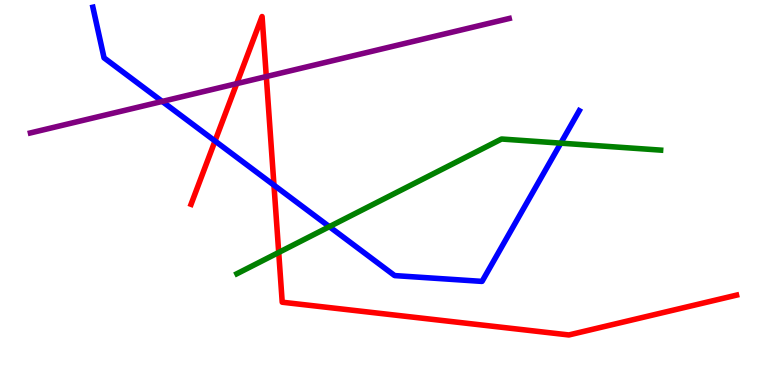[{'lines': ['blue', 'red'], 'intersections': [{'x': 2.77, 'y': 6.34}, {'x': 3.54, 'y': 5.19}]}, {'lines': ['green', 'red'], 'intersections': [{'x': 3.6, 'y': 3.44}]}, {'lines': ['purple', 'red'], 'intersections': [{'x': 3.05, 'y': 7.83}, {'x': 3.44, 'y': 8.01}]}, {'lines': ['blue', 'green'], 'intersections': [{'x': 4.25, 'y': 4.11}, {'x': 7.24, 'y': 6.28}]}, {'lines': ['blue', 'purple'], 'intersections': [{'x': 2.09, 'y': 7.37}]}, {'lines': ['green', 'purple'], 'intersections': []}]